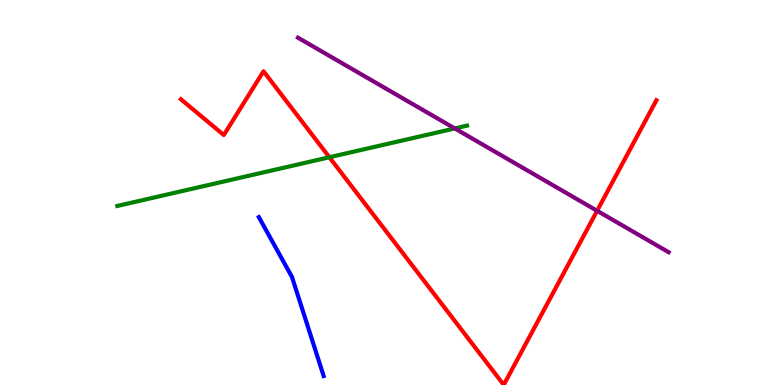[{'lines': ['blue', 'red'], 'intersections': []}, {'lines': ['green', 'red'], 'intersections': [{'x': 4.25, 'y': 5.92}]}, {'lines': ['purple', 'red'], 'intersections': [{'x': 7.7, 'y': 4.52}]}, {'lines': ['blue', 'green'], 'intersections': []}, {'lines': ['blue', 'purple'], 'intersections': []}, {'lines': ['green', 'purple'], 'intersections': [{'x': 5.87, 'y': 6.66}]}]